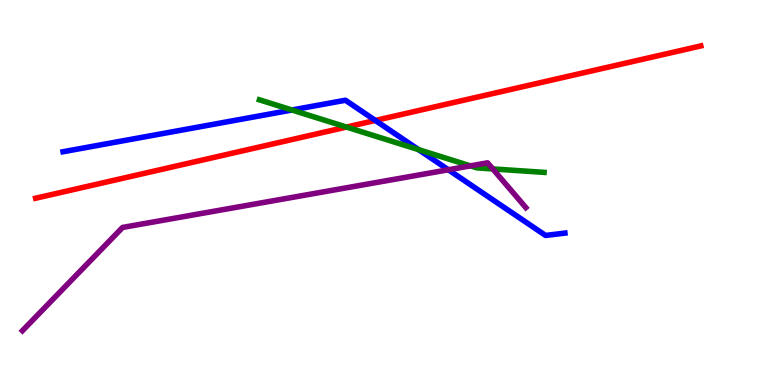[{'lines': ['blue', 'red'], 'intersections': [{'x': 4.84, 'y': 6.87}]}, {'lines': ['green', 'red'], 'intersections': [{'x': 4.47, 'y': 6.7}]}, {'lines': ['purple', 'red'], 'intersections': []}, {'lines': ['blue', 'green'], 'intersections': [{'x': 3.77, 'y': 7.14}, {'x': 5.4, 'y': 6.11}]}, {'lines': ['blue', 'purple'], 'intersections': [{'x': 5.79, 'y': 5.59}]}, {'lines': ['green', 'purple'], 'intersections': [{'x': 6.07, 'y': 5.69}, {'x': 6.36, 'y': 5.61}]}]